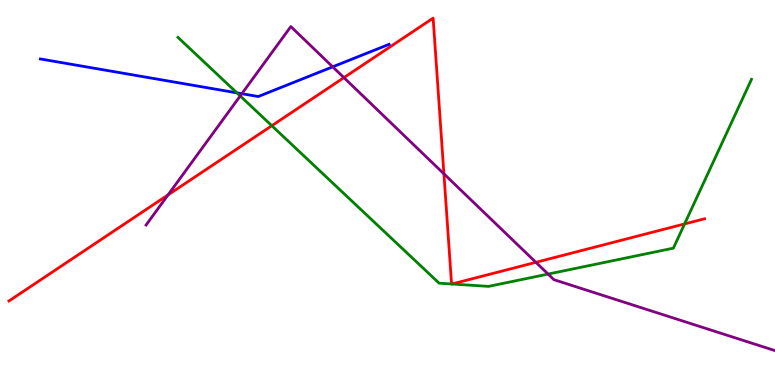[{'lines': ['blue', 'red'], 'intersections': []}, {'lines': ['green', 'red'], 'intersections': [{'x': 3.51, 'y': 6.73}, {'x': 5.83, 'y': 2.62}, {'x': 5.83, 'y': 2.62}, {'x': 8.83, 'y': 4.18}]}, {'lines': ['purple', 'red'], 'intersections': [{'x': 2.17, 'y': 4.94}, {'x': 4.44, 'y': 7.98}, {'x': 5.73, 'y': 5.48}, {'x': 6.91, 'y': 3.19}]}, {'lines': ['blue', 'green'], 'intersections': [{'x': 3.06, 'y': 7.59}]}, {'lines': ['blue', 'purple'], 'intersections': [{'x': 3.12, 'y': 7.57}, {'x': 4.29, 'y': 8.26}]}, {'lines': ['green', 'purple'], 'intersections': [{'x': 3.1, 'y': 7.51}, {'x': 7.07, 'y': 2.88}]}]